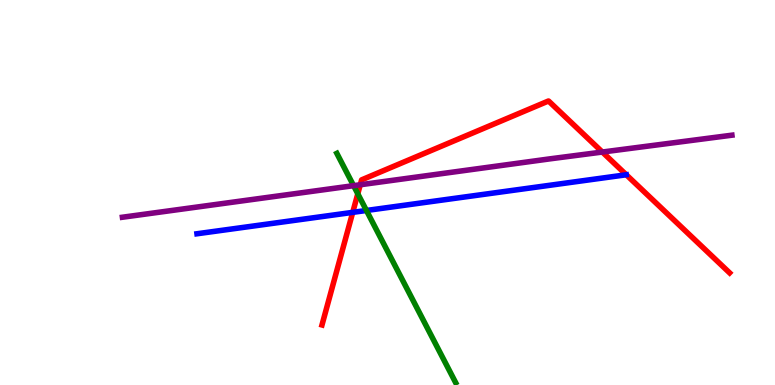[{'lines': ['blue', 'red'], 'intersections': [{'x': 4.55, 'y': 4.48}]}, {'lines': ['green', 'red'], 'intersections': [{'x': 4.62, 'y': 4.97}]}, {'lines': ['purple', 'red'], 'intersections': [{'x': 4.65, 'y': 5.2}, {'x': 7.77, 'y': 6.05}]}, {'lines': ['blue', 'green'], 'intersections': [{'x': 4.73, 'y': 4.53}]}, {'lines': ['blue', 'purple'], 'intersections': []}, {'lines': ['green', 'purple'], 'intersections': [{'x': 4.56, 'y': 5.18}]}]